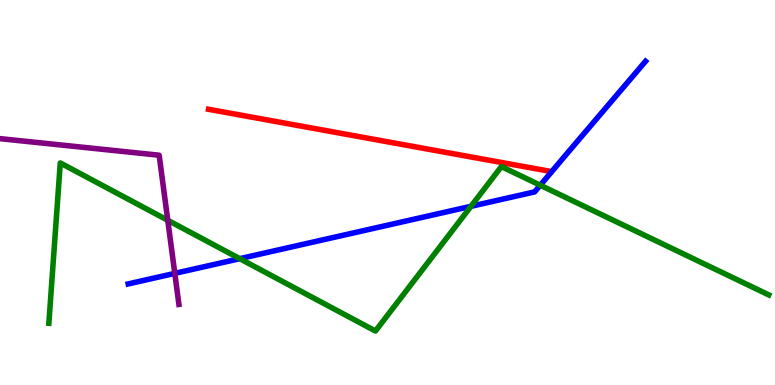[{'lines': ['blue', 'red'], 'intersections': []}, {'lines': ['green', 'red'], 'intersections': []}, {'lines': ['purple', 'red'], 'intersections': []}, {'lines': ['blue', 'green'], 'intersections': [{'x': 3.09, 'y': 3.28}, {'x': 6.08, 'y': 4.64}, {'x': 6.97, 'y': 5.19}]}, {'lines': ['blue', 'purple'], 'intersections': [{'x': 2.26, 'y': 2.9}]}, {'lines': ['green', 'purple'], 'intersections': [{'x': 2.16, 'y': 4.28}]}]